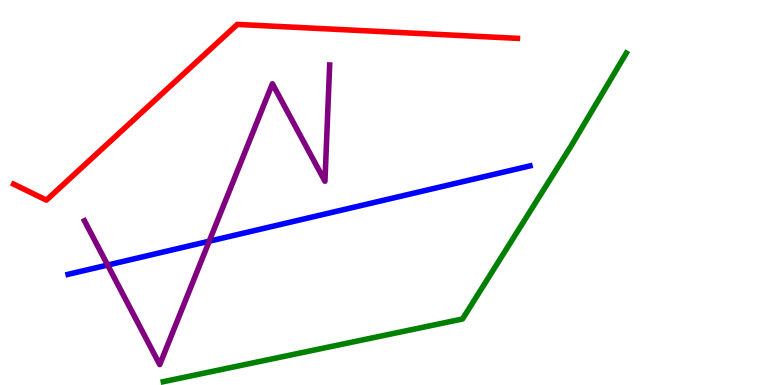[{'lines': ['blue', 'red'], 'intersections': []}, {'lines': ['green', 'red'], 'intersections': []}, {'lines': ['purple', 'red'], 'intersections': []}, {'lines': ['blue', 'green'], 'intersections': []}, {'lines': ['blue', 'purple'], 'intersections': [{'x': 1.39, 'y': 3.12}, {'x': 2.7, 'y': 3.74}]}, {'lines': ['green', 'purple'], 'intersections': []}]